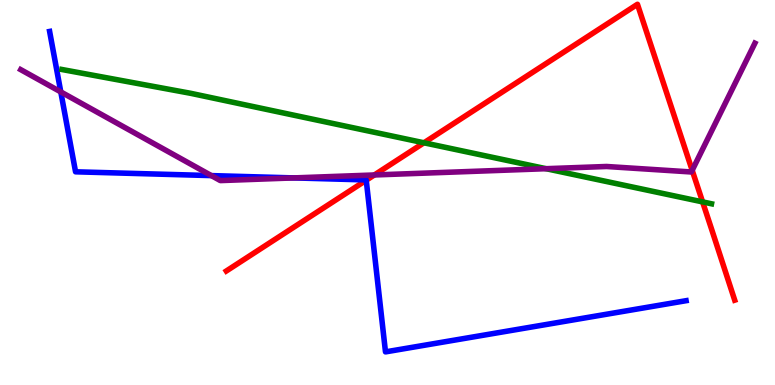[{'lines': ['blue', 'red'], 'intersections': [{'x': 4.73, 'y': 5.32}]}, {'lines': ['green', 'red'], 'intersections': [{'x': 5.47, 'y': 6.29}, {'x': 9.07, 'y': 4.76}]}, {'lines': ['purple', 'red'], 'intersections': [{'x': 4.83, 'y': 5.46}, {'x': 8.93, 'y': 5.58}]}, {'lines': ['blue', 'green'], 'intersections': []}, {'lines': ['blue', 'purple'], 'intersections': [{'x': 0.784, 'y': 7.61}, {'x': 2.73, 'y': 5.44}, {'x': 3.79, 'y': 5.38}]}, {'lines': ['green', 'purple'], 'intersections': [{'x': 7.05, 'y': 5.62}]}]